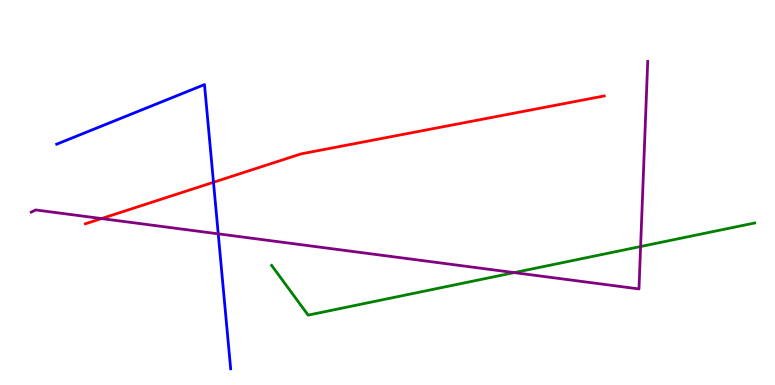[{'lines': ['blue', 'red'], 'intersections': [{'x': 2.75, 'y': 5.27}]}, {'lines': ['green', 'red'], 'intersections': []}, {'lines': ['purple', 'red'], 'intersections': [{'x': 1.31, 'y': 4.32}]}, {'lines': ['blue', 'green'], 'intersections': []}, {'lines': ['blue', 'purple'], 'intersections': [{'x': 2.82, 'y': 3.93}]}, {'lines': ['green', 'purple'], 'intersections': [{'x': 6.64, 'y': 2.92}, {'x': 8.27, 'y': 3.6}]}]